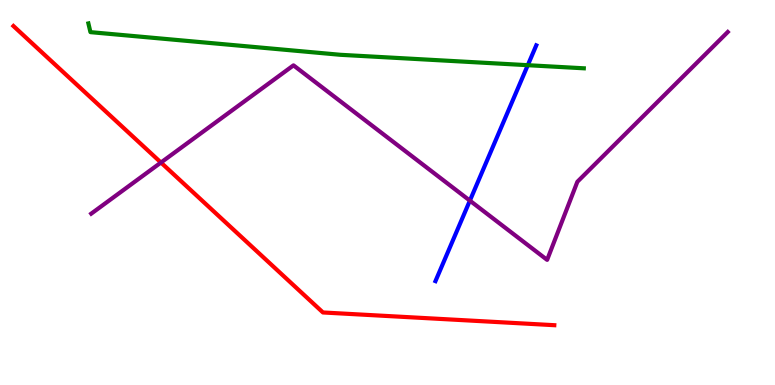[{'lines': ['blue', 'red'], 'intersections': []}, {'lines': ['green', 'red'], 'intersections': []}, {'lines': ['purple', 'red'], 'intersections': [{'x': 2.08, 'y': 5.78}]}, {'lines': ['blue', 'green'], 'intersections': [{'x': 6.81, 'y': 8.31}]}, {'lines': ['blue', 'purple'], 'intersections': [{'x': 6.06, 'y': 4.79}]}, {'lines': ['green', 'purple'], 'intersections': []}]